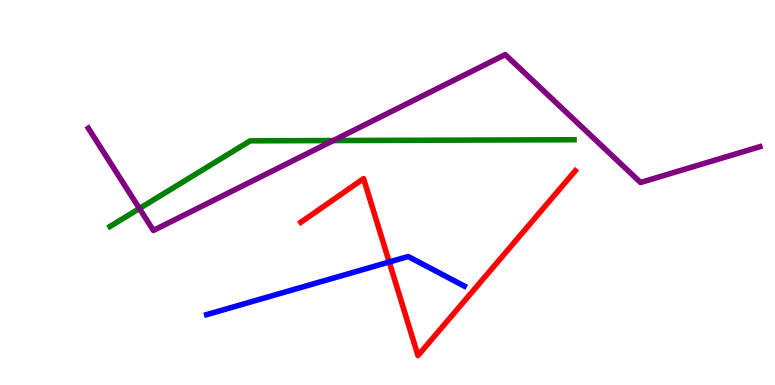[{'lines': ['blue', 'red'], 'intersections': [{'x': 5.02, 'y': 3.19}]}, {'lines': ['green', 'red'], 'intersections': []}, {'lines': ['purple', 'red'], 'intersections': []}, {'lines': ['blue', 'green'], 'intersections': []}, {'lines': ['blue', 'purple'], 'intersections': []}, {'lines': ['green', 'purple'], 'intersections': [{'x': 1.8, 'y': 4.58}, {'x': 4.3, 'y': 6.35}]}]